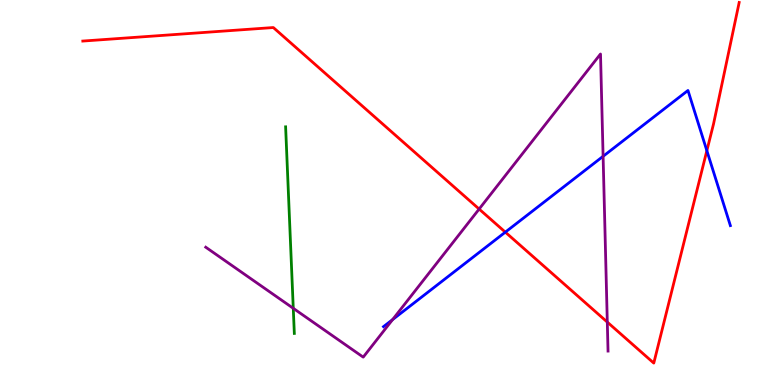[{'lines': ['blue', 'red'], 'intersections': [{'x': 6.52, 'y': 3.97}, {'x': 9.12, 'y': 6.09}]}, {'lines': ['green', 'red'], 'intersections': []}, {'lines': ['purple', 'red'], 'intersections': [{'x': 6.18, 'y': 4.57}, {'x': 7.84, 'y': 1.63}]}, {'lines': ['blue', 'green'], 'intersections': []}, {'lines': ['blue', 'purple'], 'intersections': [{'x': 5.07, 'y': 1.7}, {'x': 7.78, 'y': 5.94}]}, {'lines': ['green', 'purple'], 'intersections': [{'x': 3.78, 'y': 1.99}]}]